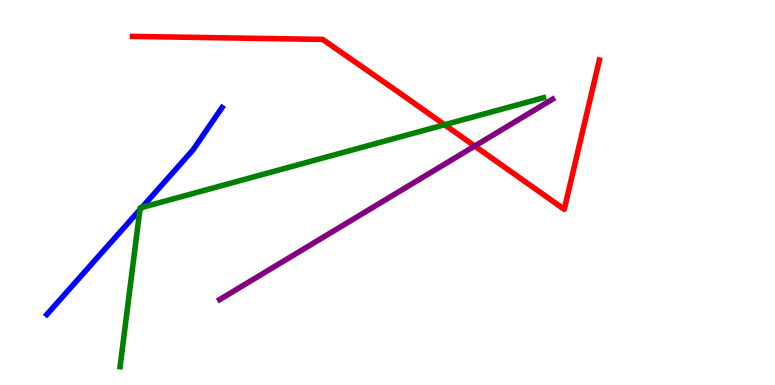[{'lines': ['blue', 'red'], 'intersections': []}, {'lines': ['green', 'red'], 'intersections': [{'x': 5.74, 'y': 6.76}]}, {'lines': ['purple', 'red'], 'intersections': [{'x': 6.13, 'y': 6.21}]}, {'lines': ['blue', 'green'], 'intersections': [{'x': 1.8, 'y': 4.55}, {'x': 1.83, 'y': 4.61}]}, {'lines': ['blue', 'purple'], 'intersections': []}, {'lines': ['green', 'purple'], 'intersections': []}]